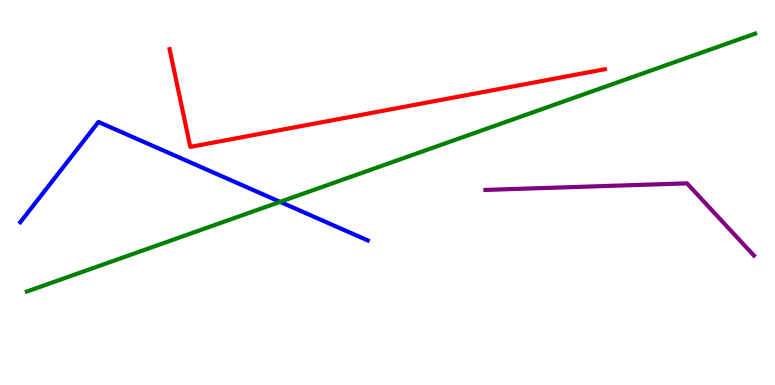[{'lines': ['blue', 'red'], 'intersections': []}, {'lines': ['green', 'red'], 'intersections': []}, {'lines': ['purple', 'red'], 'intersections': []}, {'lines': ['blue', 'green'], 'intersections': [{'x': 3.61, 'y': 4.76}]}, {'lines': ['blue', 'purple'], 'intersections': []}, {'lines': ['green', 'purple'], 'intersections': []}]